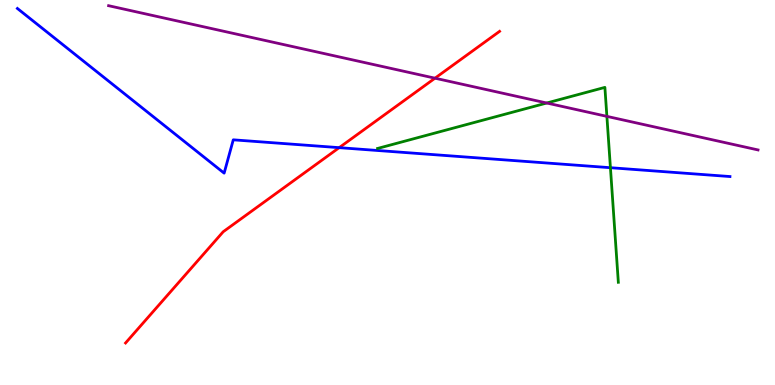[{'lines': ['blue', 'red'], 'intersections': [{'x': 4.38, 'y': 6.16}]}, {'lines': ['green', 'red'], 'intersections': []}, {'lines': ['purple', 'red'], 'intersections': [{'x': 5.61, 'y': 7.97}]}, {'lines': ['blue', 'green'], 'intersections': [{'x': 7.88, 'y': 5.64}]}, {'lines': ['blue', 'purple'], 'intersections': []}, {'lines': ['green', 'purple'], 'intersections': [{'x': 7.05, 'y': 7.32}, {'x': 7.83, 'y': 6.98}]}]